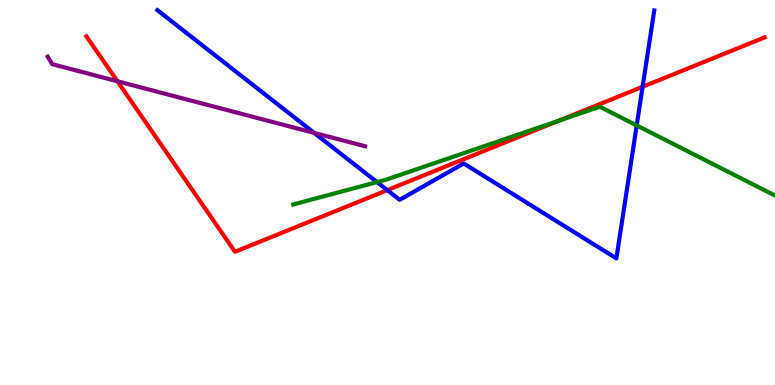[{'lines': ['blue', 'red'], 'intersections': [{'x': 5.0, 'y': 5.06}, {'x': 8.29, 'y': 7.75}]}, {'lines': ['green', 'red'], 'intersections': [{'x': 7.21, 'y': 6.86}]}, {'lines': ['purple', 'red'], 'intersections': [{'x': 1.52, 'y': 7.89}]}, {'lines': ['blue', 'green'], 'intersections': [{'x': 4.86, 'y': 5.27}, {'x': 8.22, 'y': 6.74}]}, {'lines': ['blue', 'purple'], 'intersections': [{'x': 4.05, 'y': 6.55}]}, {'lines': ['green', 'purple'], 'intersections': []}]